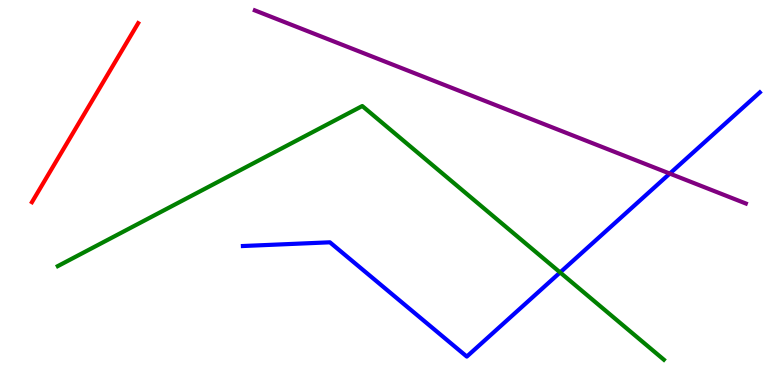[{'lines': ['blue', 'red'], 'intersections': []}, {'lines': ['green', 'red'], 'intersections': []}, {'lines': ['purple', 'red'], 'intersections': []}, {'lines': ['blue', 'green'], 'intersections': [{'x': 7.23, 'y': 2.92}]}, {'lines': ['blue', 'purple'], 'intersections': [{'x': 8.64, 'y': 5.49}]}, {'lines': ['green', 'purple'], 'intersections': []}]